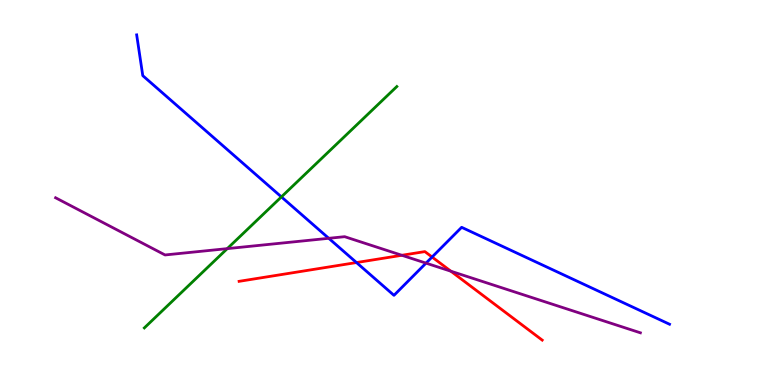[{'lines': ['blue', 'red'], 'intersections': [{'x': 4.6, 'y': 3.18}, {'x': 5.58, 'y': 3.32}]}, {'lines': ['green', 'red'], 'intersections': []}, {'lines': ['purple', 'red'], 'intersections': [{'x': 5.19, 'y': 3.37}, {'x': 5.82, 'y': 2.96}]}, {'lines': ['blue', 'green'], 'intersections': [{'x': 3.63, 'y': 4.89}]}, {'lines': ['blue', 'purple'], 'intersections': [{'x': 4.24, 'y': 3.81}, {'x': 5.5, 'y': 3.17}]}, {'lines': ['green', 'purple'], 'intersections': [{'x': 2.93, 'y': 3.54}]}]